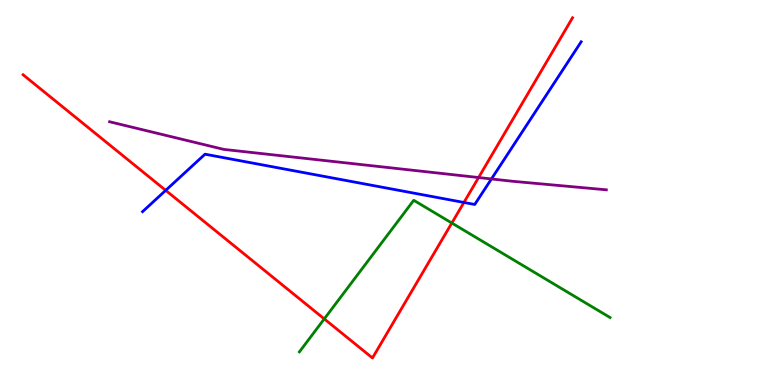[{'lines': ['blue', 'red'], 'intersections': [{'x': 2.14, 'y': 5.06}, {'x': 5.99, 'y': 4.74}]}, {'lines': ['green', 'red'], 'intersections': [{'x': 4.18, 'y': 1.72}, {'x': 5.83, 'y': 4.21}]}, {'lines': ['purple', 'red'], 'intersections': [{'x': 6.18, 'y': 5.39}]}, {'lines': ['blue', 'green'], 'intersections': []}, {'lines': ['blue', 'purple'], 'intersections': [{'x': 6.34, 'y': 5.35}]}, {'lines': ['green', 'purple'], 'intersections': []}]